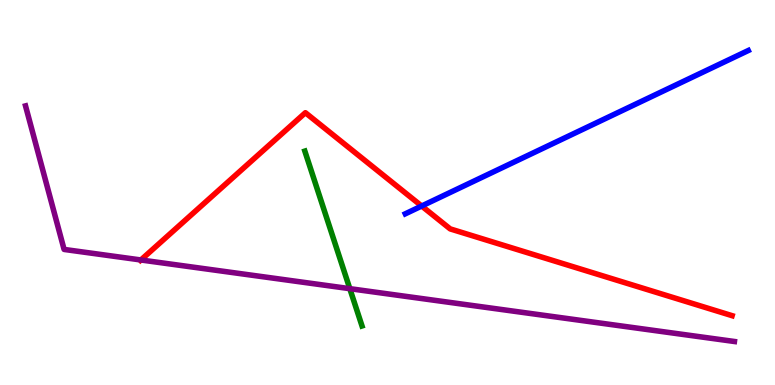[{'lines': ['blue', 'red'], 'intersections': [{'x': 5.44, 'y': 4.65}]}, {'lines': ['green', 'red'], 'intersections': []}, {'lines': ['purple', 'red'], 'intersections': [{'x': 1.82, 'y': 3.25}]}, {'lines': ['blue', 'green'], 'intersections': []}, {'lines': ['blue', 'purple'], 'intersections': []}, {'lines': ['green', 'purple'], 'intersections': [{'x': 4.51, 'y': 2.5}]}]